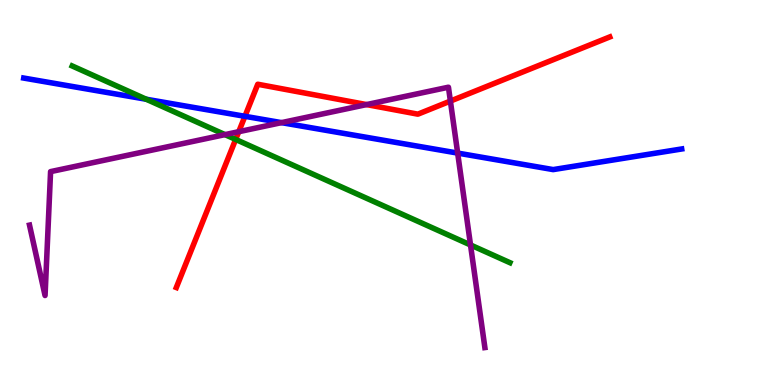[{'lines': ['blue', 'red'], 'intersections': [{'x': 3.16, 'y': 6.98}]}, {'lines': ['green', 'red'], 'intersections': [{'x': 3.04, 'y': 6.38}]}, {'lines': ['purple', 'red'], 'intersections': [{'x': 3.08, 'y': 6.58}, {'x': 4.73, 'y': 7.28}, {'x': 5.81, 'y': 7.37}]}, {'lines': ['blue', 'green'], 'intersections': [{'x': 1.89, 'y': 7.42}]}, {'lines': ['blue', 'purple'], 'intersections': [{'x': 3.63, 'y': 6.81}, {'x': 5.91, 'y': 6.02}]}, {'lines': ['green', 'purple'], 'intersections': [{'x': 2.9, 'y': 6.5}, {'x': 6.07, 'y': 3.64}]}]